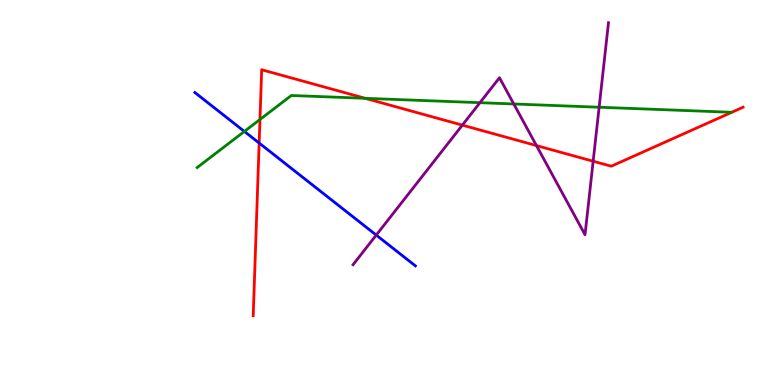[{'lines': ['blue', 'red'], 'intersections': [{'x': 3.34, 'y': 6.28}]}, {'lines': ['green', 'red'], 'intersections': [{'x': 3.35, 'y': 6.9}, {'x': 4.71, 'y': 7.45}]}, {'lines': ['purple', 'red'], 'intersections': [{'x': 5.97, 'y': 6.75}, {'x': 6.92, 'y': 6.22}, {'x': 7.65, 'y': 5.81}]}, {'lines': ['blue', 'green'], 'intersections': [{'x': 3.15, 'y': 6.59}]}, {'lines': ['blue', 'purple'], 'intersections': [{'x': 4.85, 'y': 3.89}]}, {'lines': ['green', 'purple'], 'intersections': [{'x': 6.19, 'y': 7.33}, {'x': 6.63, 'y': 7.3}, {'x': 7.73, 'y': 7.21}]}]